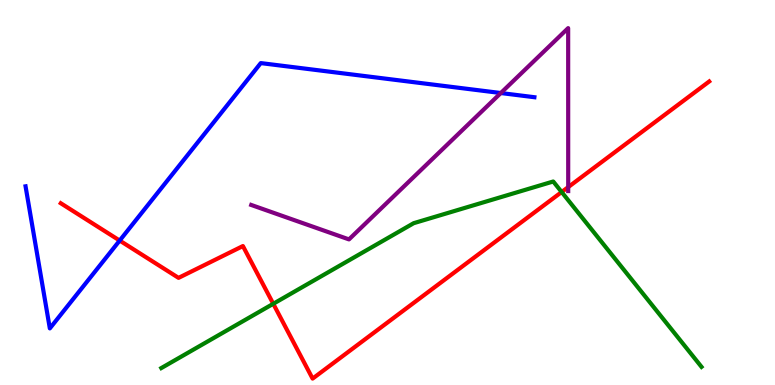[{'lines': ['blue', 'red'], 'intersections': [{'x': 1.54, 'y': 3.75}]}, {'lines': ['green', 'red'], 'intersections': [{'x': 3.53, 'y': 2.11}, {'x': 7.25, 'y': 5.01}]}, {'lines': ['purple', 'red'], 'intersections': [{'x': 7.33, 'y': 5.14}]}, {'lines': ['blue', 'green'], 'intersections': []}, {'lines': ['blue', 'purple'], 'intersections': [{'x': 6.46, 'y': 7.58}]}, {'lines': ['green', 'purple'], 'intersections': []}]